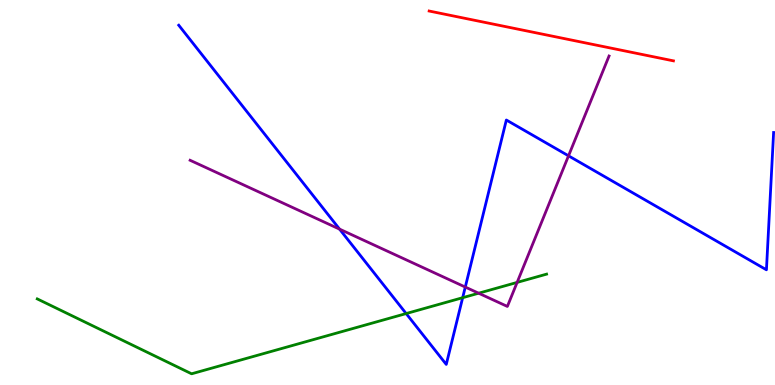[{'lines': ['blue', 'red'], 'intersections': []}, {'lines': ['green', 'red'], 'intersections': []}, {'lines': ['purple', 'red'], 'intersections': []}, {'lines': ['blue', 'green'], 'intersections': [{'x': 5.24, 'y': 1.86}, {'x': 5.97, 'y': 2.27}]}, {'lines': ['blue', 'purple'], 'intersections': [{'x': 4.38, 'y': 4.05}, {'x': 6.0, 'y': 2.54}, {'x': 7.34, 'y': 5.95}]}, {'lines': ['green', 'purple'], 'intersections': [{'x': 6.18, 'y': 2.38}, {'x': 6.67, 'y': 2.66}]}]